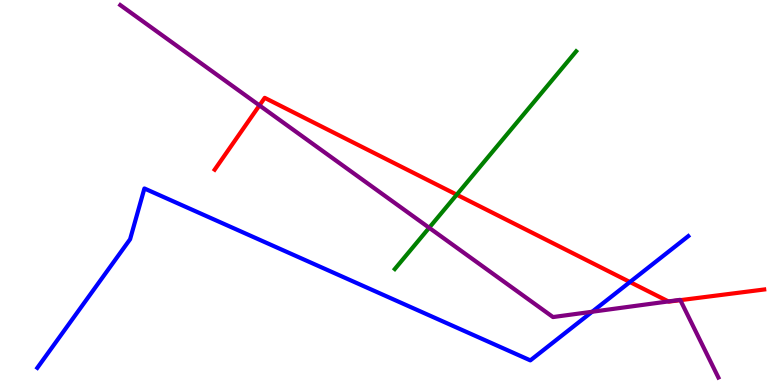[{'lines': ['blue', 'red'], 'intersections': [{'x': 8.13, 'y': 2.67}]}, {'lines': ['green', 'red'], 'intersections': [{'x': 5.89, 'y': 4.94}]}, {'lines': ['purple', 'red'], 'intersections': [{'x': 3.35, 'y': 7.26}, {'x': 8.62, 'y': 2.17}, {'x': 8.78, 'y': 2.2}]}, {'lines': ['blue', 'green'], 'intersections': []}, {'lines': ['blue', 'purple'], 'intersections': [{'x': 7.64, 'y': 1.9}]}, {'lines': ['green', 'purple'], 'intersections': [{'x': 5.54, 'y': 4.08}]}]